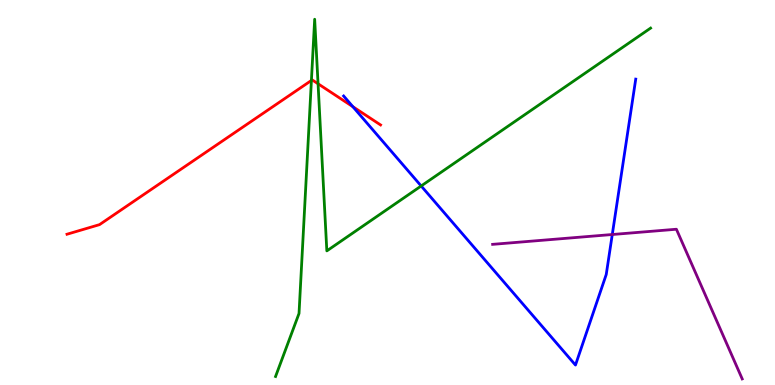[{'lines': ['blue', 'red'], 'intersections': [{'x': 4.55, 'y': 7.23}]}, {'lines': ['green', 'red'], 'intersections': [{'x': 4.02, 'y': 7.91}, {'x': 4.1, 'y': 7.82}]}, {'lines': ['purple', 'red'], 'intersections': []}, {'lines': ['blue', 'green'], 'intersections': [{'x': 5.43, 'y': 5.17}]}, {'lines': ['blue', 'purple'], 'intersections': [{'x': 7.9, 'y': 3.91}]}, {'lines': ['green', 'purple'], 'intersections': []}]